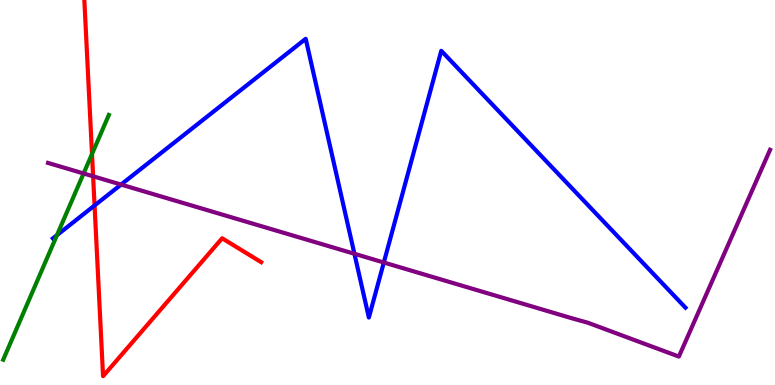[{'lines': ['blue', 'red'], 'intersections': [{'x': 1.22, 'y': 4.66}]}, {'lines': ['green', 'red'], 'intersections': [{'x': 1.19, 'y': 6.0}]}, {'lines': ['purple', 'red'], 'intersections': [{'x': 1.2, 'y': 5.42}]}, {'lines': ['blue', 'green'], 'intersections': [{'x': 0.735, 'y': 3.89}]}, {'lines': ['blue', 'purple'], 'intersections': [{'x': 1.56, 'y': 5.21}, {'x': 4.57, 'y': 3.41}, {'x': 4.95, 'y': 3.18}]}, {'lines': ['green', 'purple'], 'intersections': [{'x': 1.08, 'y': 5.49}]}]